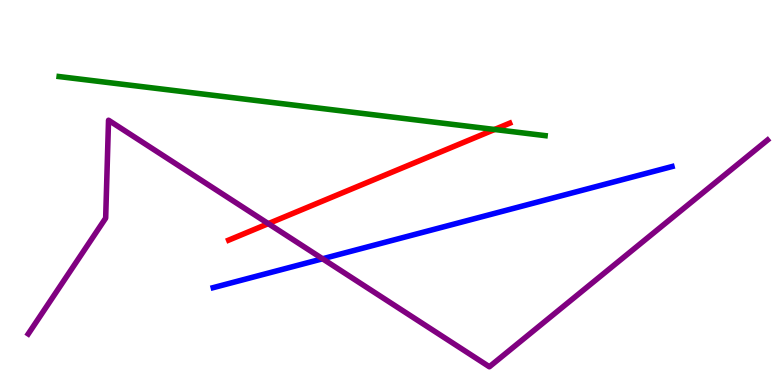[{'lines': ['blue', 'red'], 'intersections': []}, {'lines': ['green', 'red'], 'intersections': [{'x': 6.38, 'y': 6.64}]}, {'lines': ['purple', 'red'], 'intersections': [{'x': 3.46, 'y': 4.19}]}, {'lines': ['blue', 'green'], 'intersections': []}, {'lines': ['blue', 'purple'], 'intersections': [{'x': 4.16, 'y': 3.28}]}, {'lines': ['green', 'purple'], 'intersections': []}]